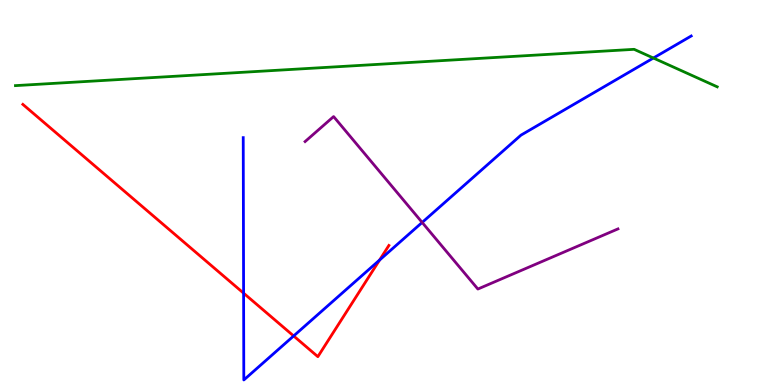[{'lines': ['blue', 'red'], 'intersections': [{'x': 3.14, 'y': 2.39}, {'x': 3.79, 'y': 1.27}, {'x': 4.9, 'y': 3.25}]}, {'lines': ['green', 'red'], 'intersections': []}, {'lines': ['purple', 'red'], 'intersections': []}, {'lines': ['blue', 'green'], 'intersections': [{'x': 8.43, 'y': 8.49}]}, {'lines': ['blue', 'purple'], 'intersections': [{'x': 5.45, 'y': 4.22}]}, {'lines': ['green', 'purple'], 'intersections': []}]